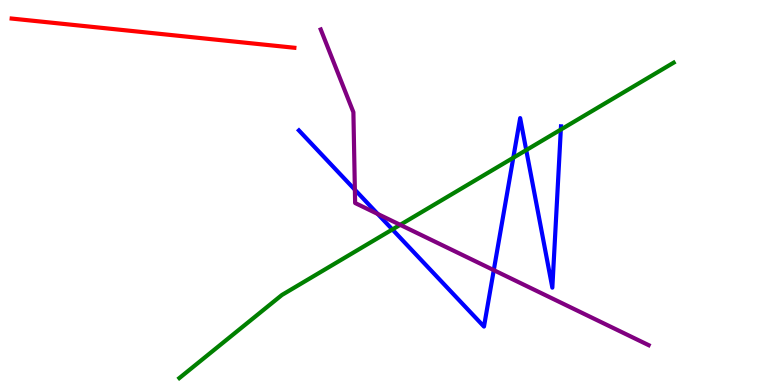[{'lines': ['blue', 'red'], 'intersections': []}, {'lines': ['green', 'red'], 'intersections': []}, {'lines': ['purple', 'red'], 'intersections': []}, {'lines': ['blue', 'green'], 'intersections': [{'x': 5.06, 'y': 4.04}, {'x': 6.62, 'y': 5.9}, {'x': 6.79, 'y': 6.1}, {'x': 7.24, 'y': 6.63}]}, {'lines': ['blue', 'purple'], 'intersections': [{'x': 4.58, 'y': 5.07}, {'x': 4.87, 'y': 4.44}, {'x': 6.37, 'y': 2.98}]}, {'lines': ['green', 'purple'], 'intersections': [{'x': 5.16, 'y': 4.16}]}]